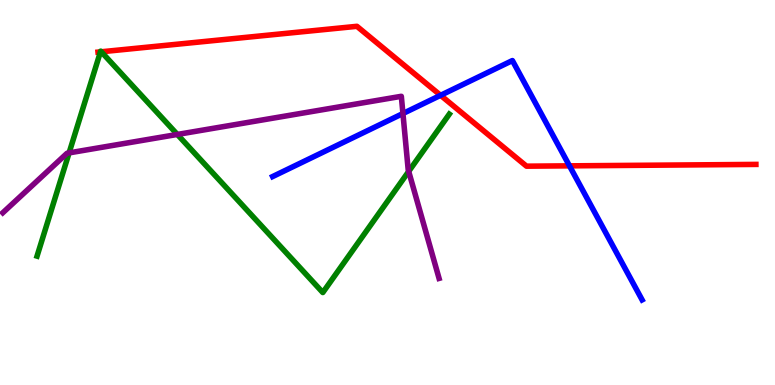[{'lines': ['blue', 'red'], 'intersections': [{'x': 5.68, 'y': 7.52}, {'x': 7.35, 'y': 5.69}]}, {'lines': ['green', 'red'], 'intersections': [{'x': 1.3, 'y': 8.65}, {'x': 1.31, 'y': 8.66}]}, {'lines': ['purple', 'red'], 'intersections': []}, {'lines': ['blue', 'green'], 'intersections': []}, {'lines': ['blue', 'purple'], 'intersections': [{'x': 5.2, 'y': 7.05}]}, {'lines': ['green', 'purple'], 'intersections': [{'x': 0.891, 'y': 6.03}, {'x': 2.29, 'y': 6.51}, {'x': 5.27, 'y': 5.55}]}]